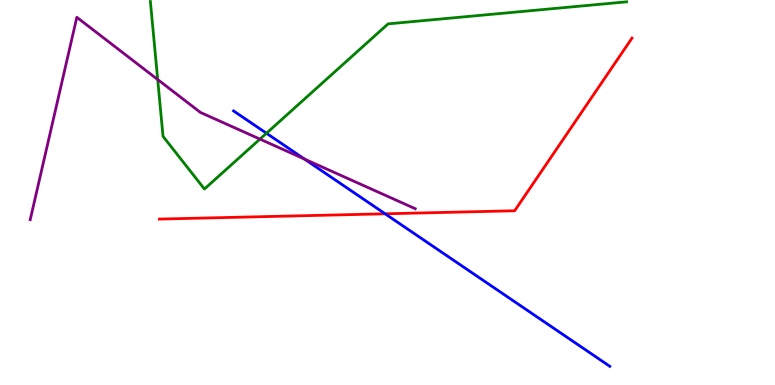[{'lines': ['blue', 'red'], 'intersections': [{'x': 4.97, 'y': 4.45}]}, {'lines': ['green', 'red'], 'intersections': []}, {'lines': ['purple', 'red'], 'intersections': []}, {'lines': ['blue', 'green'], 'intersections': [{'x': 3.44, 'y': 6.54}]}, {'lines': ['blue', 'purple'], 'intersections': [{'x': 3.93, 'y': 5.87}]}, {'lines': ['green', 'purple'], 'intersections': [{'x': 2.03, 'y': 7.93}, {'x': 3.35, 'y': 6.39}]}]